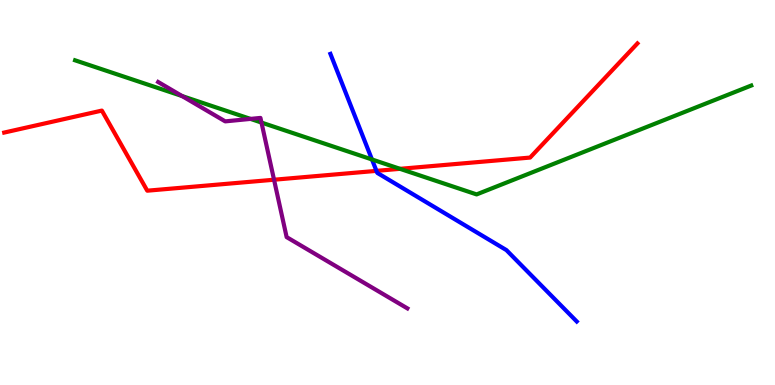[{'lines': ['blue', 'red'], 'intersections': [{'x': 4.86, 'y': 5.56}]}, {'lines': ['green', 'red'], 'intersections': [{'x': 5.16, 'y': 5.61}]}, {'lines': ['purple', 'red'], 'intersections': [{'x': 3.54, 'y': 5.33}]}, {'lines': ['blue', 'green'], 'intersections': [{'x': 4.8, 'y': 5.86}]}, {'lines': ['blue', 'purple'], 'intersections': []}, {'lines': ['green', 'purple'], 'intersections': [{'x': 2.35, 'y': 7.51}, {'x': 3.23, 'y': 6.91}, {'x': 3.37, 'y': 6.82}]}]